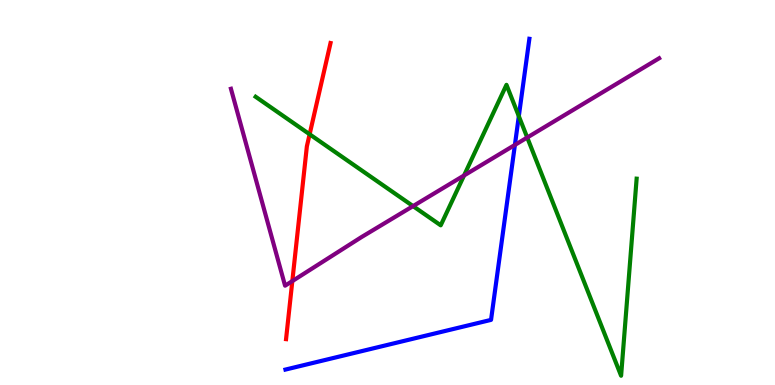[{'lines': ['blue', 'red'], 'intersections': []}, {'lines': ['green', 'red'], 'intersections': [{'x': 4.0, 'y': 6.51}]}, {'lines': ['purple', 'red'], 'intersections': [{'x': 3.77, 'y': 2.7}]}, {'lines': ['blue', 'green'], 'intersections': [{'x': 6.69, 'y': 6.98}]}, {'lines': ['blue', 'purple'], 'intersections': [{'x': 6.64, 'y': 6.24}]}, {'lines': ['green', 'purple'], 'intersections': [{'x': 5.33, 'y': 4.65}, {'x': 5.99, 'y': 5.44}, {'x': 6.8, 'y': 6.43}]}]